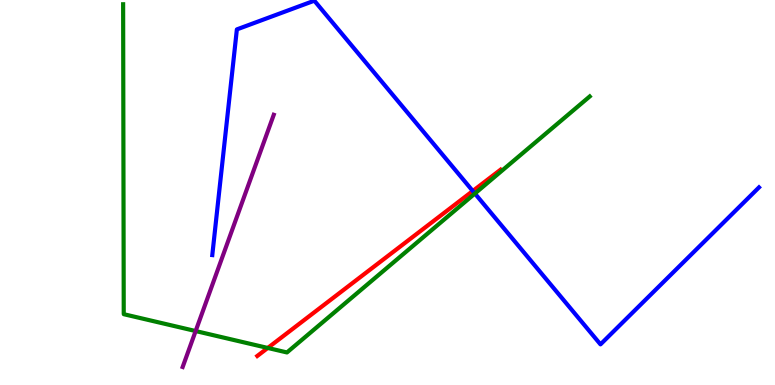[{'lines': ['blue', 'red'], 'intersections': [{'x': 6.1, 'y': 5.04}]}, {'lines': ['green', 'red'], 'intersections': [{'x': 3.45, 'y': 0.962}]}, {'lines': ['purple', 'red'], 'intersections': []}, {'lines': ['blue', 'green'], 'intersections': [{'x': 6.13, 'y': 4.97}]}, {'lines': ['blue', 'purple'], 'intersections': []}, {'lines': ['green', 'purple'], 'intersections': [{'x': 2.52, 'y': 1.4}]}]